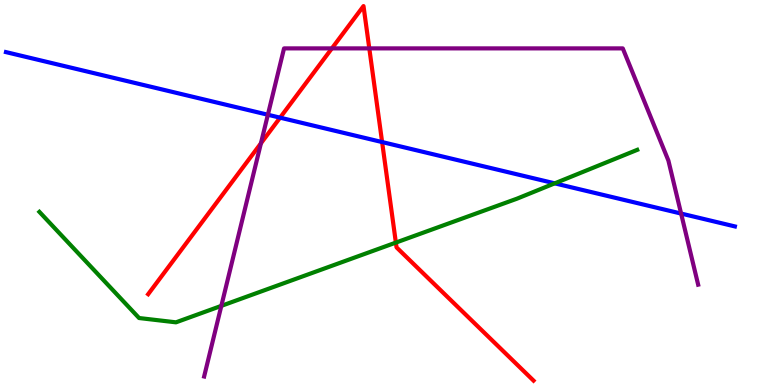[{'lines': ['blue', 'red'], 'intersections': [{'x': 3.61, 'y': 6.94}, {'x': 4.93, 'y': 6.31}]}, {'lines': ['green', 'red'], 'intersections': [{'x': 5.11, 'y': 3.7}]}, {'lines': ['purple', 'red'], 'intersections': [{'x': 3.37, 'y': 6.28}, {'x': 4.28, 'y': 8.74}, {'x': 4.77, 'y': 8.74}]}, {'lines': ['blue', 'green'], 'intersections': [{'x': 7.16, 'y': 5.24}]}, {'lines': ['blue', 'purple'], 'intersections': [{'x': 3.46, 'y': 7.02}, {'x': 8.79, 'y': 4.45}]}, {'lines': ['green', 'purple'], 'intersections': [{'x': 2.86, 'y': 2.06}]}]